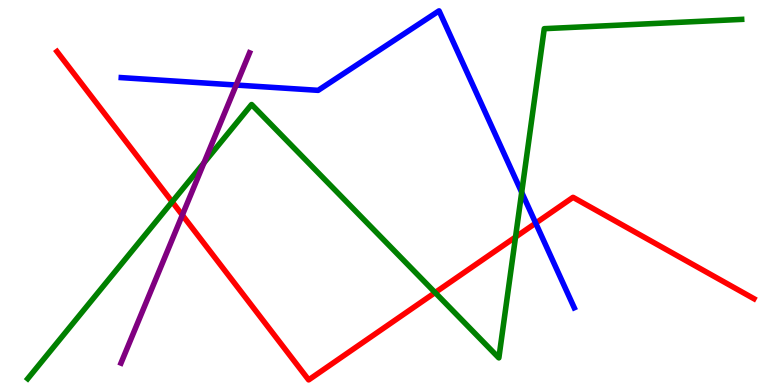[{'lines': ['blue', 'red'], 'intersections': [{'x': 6.91, 'y': 4.2}]}, {'lines': ['green', 'red'], 'intersections': [{'x': 2.22, 'y': 4.76}, {'x': 5.61, 'y': 2.4}, {'x': 6.65, 'y': 3.84}]}, {'lines': ['purple', 'red'], 'intersections': [{'x': 2.35, 'y': 4.41}]}, {'lines': ['blue', 'green'], 'intersections': [{'x': 6.73, 'y': 5.0}]}, {'lines': ['blue', 'purple'], 'intersections': [{'x': 3.05, 'y': 7.79}]}, {'lines': ['green', 'purple'], 'intersections': [{'x': 2.63, 'y': 5.77}]}]